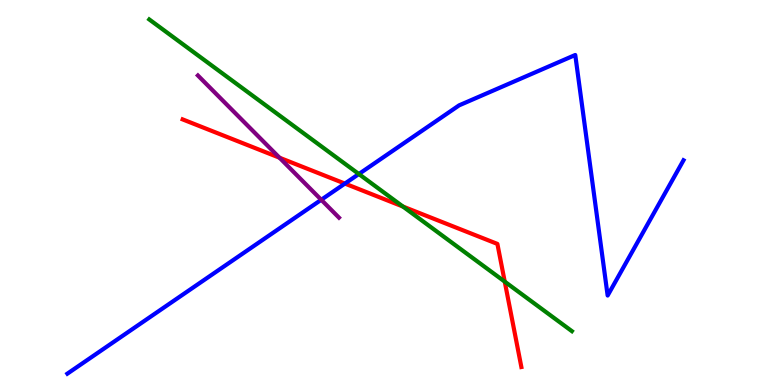[{'lines': ['blue', 'red'], 'intersections': [{'x': 4.45, 'y': 5.23}]}, {'lines': ['green', 'red'], 'intersections': [{'x': 5.2, 'y': 4.64}, {'x': 6.51, 'y': 2.69}]}, {'lines': ['purple', 'red'], 'intersections': [{'x': 3.61, 'y': 5.9}]}, {'lines': ['blue', 'green'], 'intersections': [{'x': 4.63, 'y': 5.48}]}, {'lines': ['blue', 'purple'], 'intersections': [{'x': 4.15, 'y': 4.81}]}, {'lines': ['green', 'purple'], 'intersections': []}]